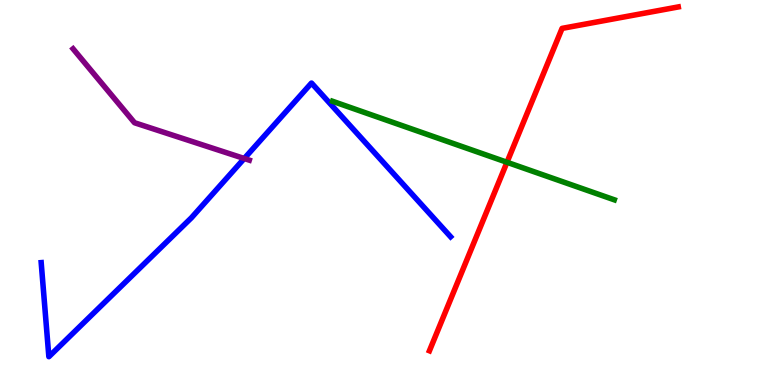[{'lines': ['blue', 'red'], 'intersections': []}, {'lines': ['green', 'red'], 'intersections': [{'x': 6.54, 'y': 5.78}]}, {'lines': ['purple', 'red'], 'intersections': []}, {'lines': ['blue', 'green'], 'intersections': []}, {'lines': ['blue', 'purple'], 'intersections': [{'x': 3.15, 'y': 5.88}]}, {'lines': ['green', 'purple'], 'intersections': []}]